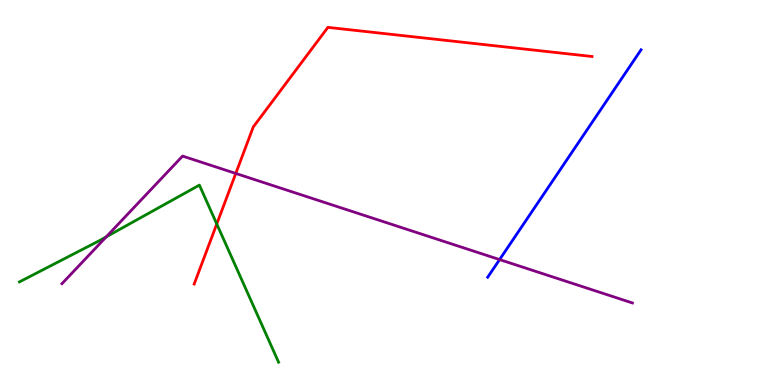[{'lines': ['blue', 'red'], 'intersections': []}, {'lines': ['green', 'red'], 'intersections': [{'x': 2.8, 'y': 4.18}]}, {'lines': ['purple', 'red'], 'intersections': [{'x': 3.04, 'y': 5.49}]}, {'lines': ['blue', 'green'], 'intersections': []}, {'lines': ['blue', 'purple'], 'intersections': [{'x': 6.45, 'y': 3.26}]}, {'lines': ['green', 'purple'], 'intersections': [{'x': 1.37, 'y': 3.85}]}]